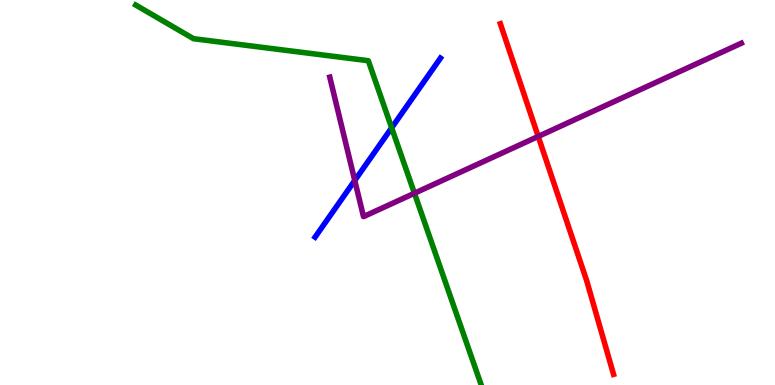[{'lines': ['blue', 'red'], 'intersections': []}, {'lines': ['green', 'red'], 'intersections': []}, {'lines': ['purple', 'red'], 'intersections': [{'x': 6.94, 'y': 6.46}]}, {'lines': ['blue', 'green'], 'intersections': [{'x': 5.05, 'y': 6.68}]}, {'lines': ['blue', 'purple'], 'intersections': [{'x': 4.58, 'y': 5.31}]}, {'lines': ['green', 'purple'], 'intersections': [{'x': 5.35, 'y': 4.98}]}]